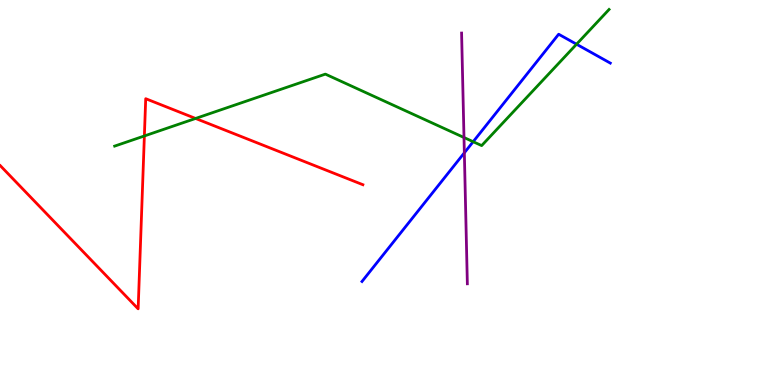[{'lines': ['blue', 'red'], 'intersections': []}, {'lines': ['green', 'red'], 'intersections': [{'x': 1.86, 'y': 6.47}, {'x': 2.52, 'y': 6.92}]}, {'lines': ['purple', 'red'], 'intersections': []}, {'lines': ['blue', 'green'], 'intersections': [{'x': 6.11, 'y': 6.32}, {'x': 7.44, 'y': 8.85}]}, {'lines': ['blue', 'purple'], 'intersections': [{'x': 5.99, 'y': 6.03}]}, {'lines': ['green', 'purple'], 'intersections': [{'x': 5.99, 'y': 6.43}]}]